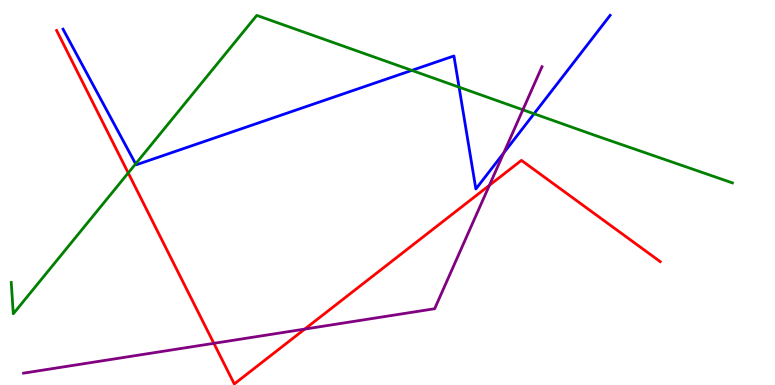[{'lines': ['blue', 'red'], 'intersections': []}, {'lines': ['green', 'red'], 'intersections': [{'x': 1.65, 'y': 5.51}]}, {'lines': ['purple', 'red'], 'intersections': [{'x': 2.76, 'y': 1.08}, {'x': 3.93, 'y': 1.45}, {'x': 6.31, 'y': 5.19}]}, {'lines': ['blue', 'green'], 'intersections': [{'x': 1.75, 'y': 5.74}, {'x': 5.31, 'y': 8.17}, {'x': 5.92, 'y': 7.74}, {'x': 6.89, 'y': 7.05}]}, {'lines': ['blue', 'purple'], 'intersections': [{'x': 6.5, 'y': 6.03}]}, {'lines': ['green', 'purple'], 'intersections': [{'x': 6.75, 'y': 7.15}]}]